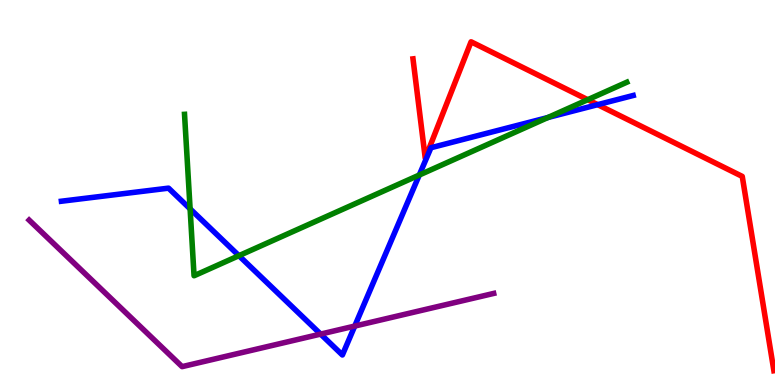[{'lines': ['blue', 'red'], 'intersections': [{'x': 7.71, 'y': 7.28}]}, {'lines': ['green', 'red'], 'intersections': [{'x': 7.58, 'y': 7.41}]}, {'lines': ['purple', 'red'], 'intersections': []}, {'lines': ['blue', 'green'], 'intersections': [{'x': 2.45, 'y': 4.58}, {'x': 3.08, 'y': 3.36}, {'x': 5.41, 'y': 5.45}, {'x': 7.07, 'y': 6.95}]}, {'lines': ['blue', 'purple'], 'intersections': [{'x': 4.14, 'y': 1.32}, {'x': 4.58, 'y': 1.53}]}, {'lines': ['green', 'purple'], 'intersections': []}]